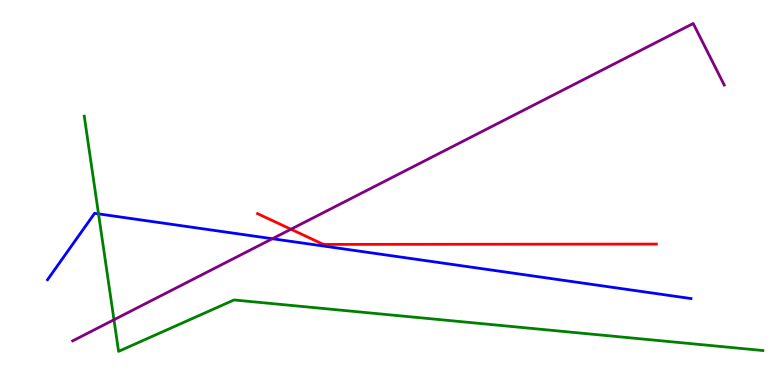[{'lines': ['blue', 'red'], 'intersections': []}, {'lines': ['green', 'red'], 'intersections': []}, {'lines': ['purple', 'red'], 'intersections': [{'x': 3.75, 'y': 4.05}]}, {'lines': ['blue', 'green'], 'intersections': [{'x': 1.27, 'y': 4.44}]}, {'lines': ['blue', 'purple'], 'intersections': [{'x': 3.51, 'y': 3.8}]}, {'lines': ['green', 'purple'], 'intersections': [{'x': 1.47, 'y': 1.69}]}]